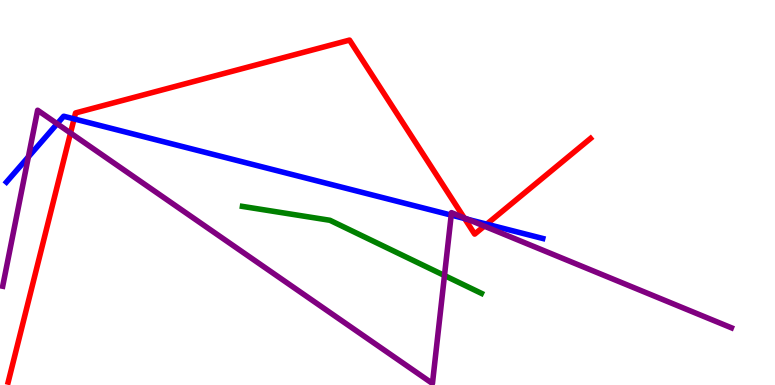[{'lines': ['blue', 'red'], 'intersections': [{'x': 0.956, 'y': 6.91}, {'x': 5.99, 'y': 4.32}, {'x': 6.28, 'y': 4.18}]}, {'lines': ['green', 'red'], 'intersections': []}, {'lines': ['purple', 'red'], 'intersections': [{'x': 0.91, 'y': 6.55}, {'x': 5.99, 'y': 4.34}, {'x': 6.25, 'y': 4.13}]}, {'lines': ['blue', 'green'], 'intersections': []}, {'lines': ['blue', 'purple'], 'intersections': [{'x': 0.366, 'y': 5.93}, {'x': 0.738, 'y': 6.79}, {'x': 5.82, 'y': 4.41}, {'x': 6.04, 'y': 4.3}]}, {'lines': ['green', 'purple'], 'intersections': [{'x': 5.74, 'y': 2.84}]}]